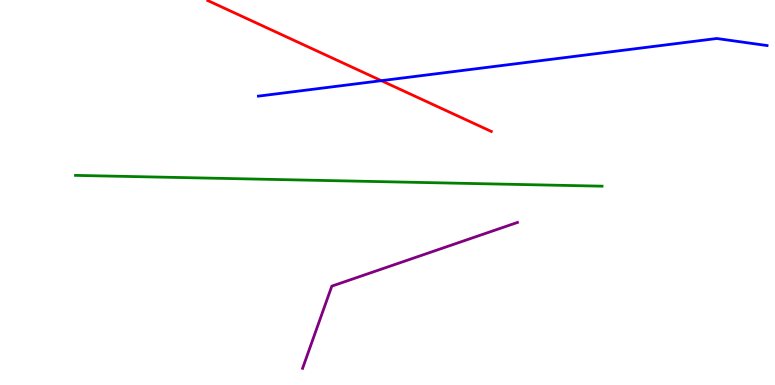[{'lines': ['blue', 'red'], 'intersections': [{'x': 4.92, 'y': 7.9}]}, {'lines': ['green', 'red'], 'intersections': []}, {'lines': ['purple', 'red'], 'intersections': []}, {'lines': ['blue', 'green'], 'intersections': []}, {'lines': ['blue', 'purple'], 'intersections': []}, {'lines': ['green', 'purple'], 'intersections': []}]